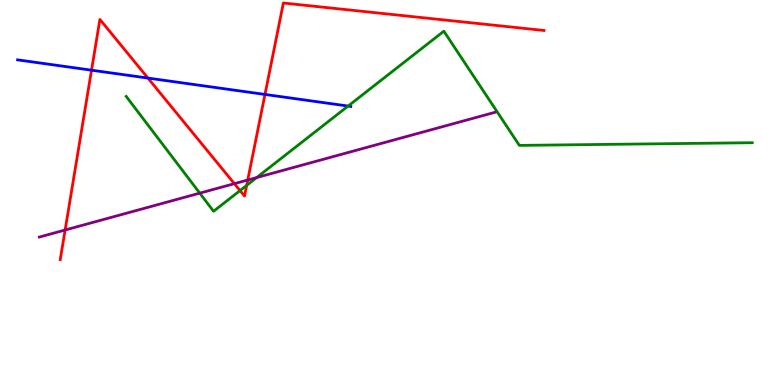[{'lines': ['blue', 'red'], 'intersections': [{'x': 1.18, 'y': 8.18}, {'x': 1.91, 'y': 7.97}, {'x': 3.42, 'y': 7.55}]}, {'lines': ['green', 'red'], 'intersections': [{'x': 3.1, 'y': 5.05}, {'x': 3.18, 'y': 5.19}]}, {'lines': ['purple', 'red'], 'intersections': [{'x': 0.84, 'y': 4.03}, {'x': 3.02, 'y': 5.23}, {'x': 3.2, 'y': 5.32}]}, {'lines': ['blue', 'green'], 'intersections': [{'x': 4.49, 'y': 7.25}]}, {'lines': ['blue', 'purple'], 'intersections': []}, {'lines': ['green', 'purple'], 'intersections': [{'x': 2.58, 'y': 4.98}, {'x': 3.31, 'y': 5.39}]}]